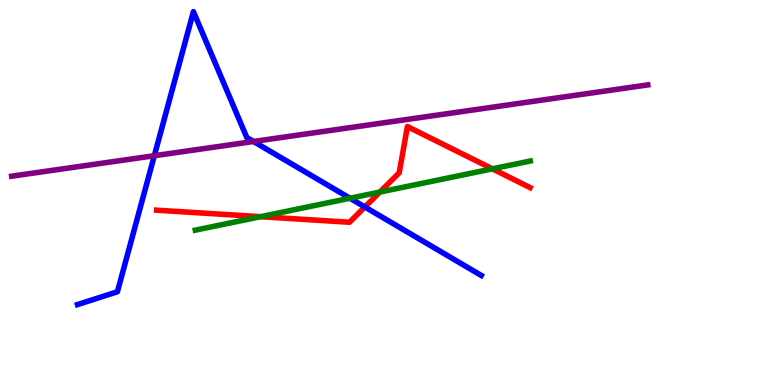[{'lines': ['blue', 'red'], 'intersections': [{'x': 4.71, 'y': 4.62}]}, {'lines': ['green', 'red'], 'intersections': [{'x': 3.36, 'y': 4.37}, {'x': 4.9, 'y': 5.01}, {'x': 6.35, 'y': 5.61}]}, {'lines': ['purple', 'red'], 'intersections': []}, {'lines': ['blue', 'green'], 'intersections': [{'x': 4.52, 'y': 4.85}]}, {'lines': ['blue', 'purple'], 'intersections': [{'x': 1.99, 'y': 5.96}, {'x': 3.27, 'y': 6.33}]}, {'lines': ['green', 'purple'], 'intersections': []}]